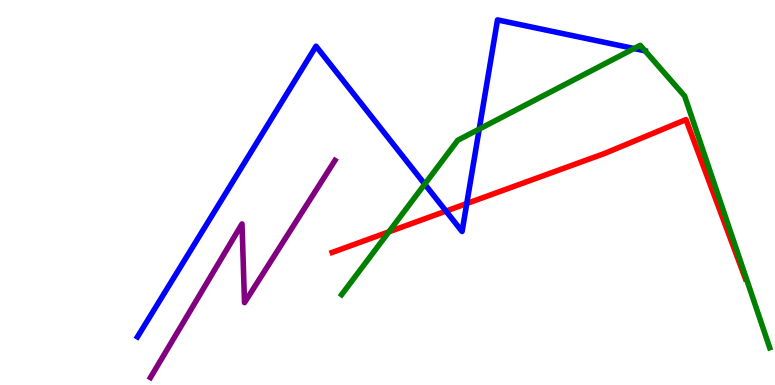[{'lines': ['blue', 'red'], 'intersections': [{'x': 5.75, 'y': 4.52}, {'x': 6.02, 'y': 4.71}]}, {'lines': ['green', 'red'], 'intersections': [{'x': 5.02, 'y': 3.98}]}, {'lines': ['purple', 'red'], 'intersections': []}, {'lines': ['blue', 'green'], 'intersections': [{'x': 5.48, 'y': 5.22}, {'x': 6.18, 'y': 6.65}, {'x': 8.18, 'y': 8.74}, {'x': 8.32, 'y': 8.68}]}, {'lines': ['blue', 'purple'], 'intersections': []}, {'lines': ['green', 'purple'], 'intersections': []}]